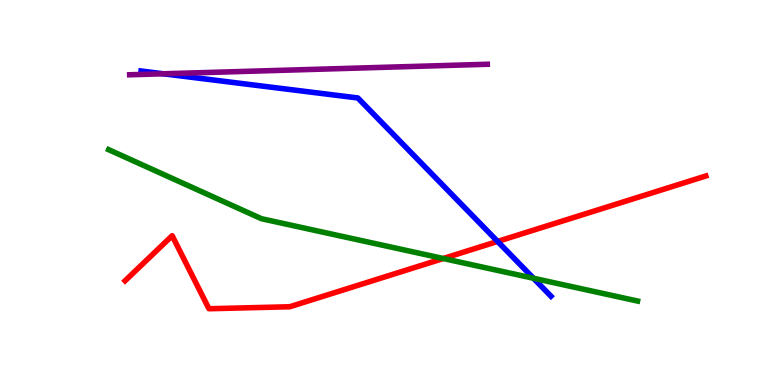[{'lines': ['blue', 'red'], 'intersections': [{'x': 6.42, 'y': 3.73}]}, {'lines': ['green', 'red'], 'intersections': [{'x': 5.72, 'y': 3.29}]}, {'lines': ['purple', 'red'], 'intersections': []}, {'lines': ['blue', 'green'], 'intersections': [{'x': 6.88, 'y': 2.77}]}, {'lines': ['blue', 'purple'], 'intersections': [{'x': 2.11, 'y': 8.08}]}, {'lines': ['green', 'purple'], 'intersections': []}]